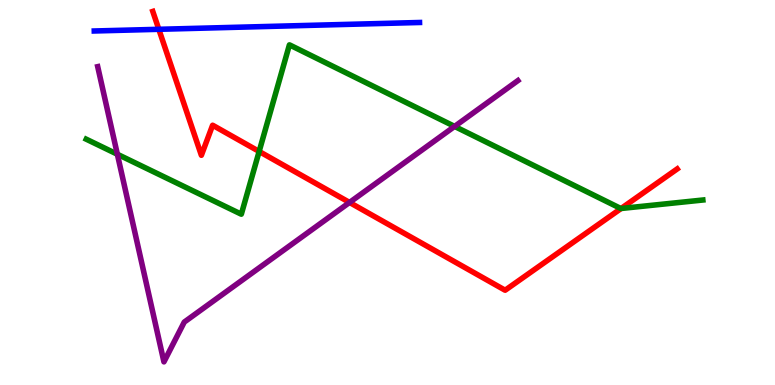[{'lines': ['blue', 'red'], 'intersections': [{'x': 2.05, 'y': 9.24}]}, {'lines': ['green', 'red'], 'intersections': [{'x': 3.34, 'y': 6.07}, {'x': 8.01, 'y': 4.58}]}, {'lines': ['purple', 'red'], 'intersections': [{'x': 4.51, 'y': 4.74}]}, {'lines': ['blue', 'green'], 'intersections': []}, {'lines': ['blue', 'purple'], 'intersections': []}, {'lines': ['green', 'purple'], 'intersections': [{'x': 1.51, 'y': 5.99}, {'x': 5.87, 'y': 6.72}]}]